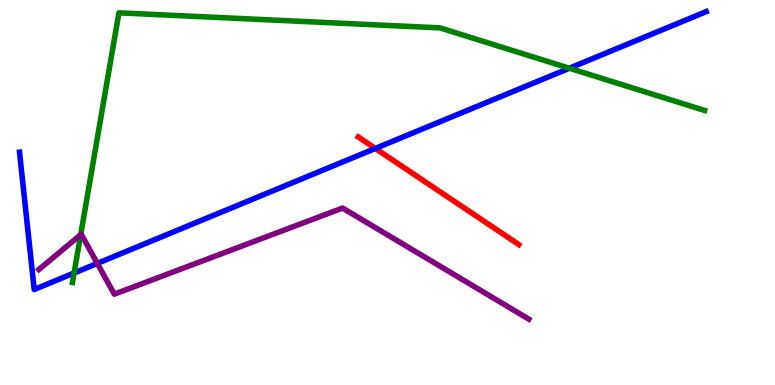[{'lines': ['blue', 'red'], 'intersections': [{'x': 4.84, 'y': 6.14}]}, {'lines': ['green', 'red'], 'intersections': []}, {'lines': ['purple', 'red'], 'intersections': []}, {'lines': ['blue', 'green'], 'intersections': [{'x': 0.956, 'y': 2.91}, {'x': 7.35, 'y': 8.23}]}, {'lines': ['blue', 'purple'], 'intersections': [{'x': 1.26, 'y': 3.16}]}, {'lines': ['green', 'purple'], 'intersections': [{'x': 1.04, 'y': 3.9}]}]